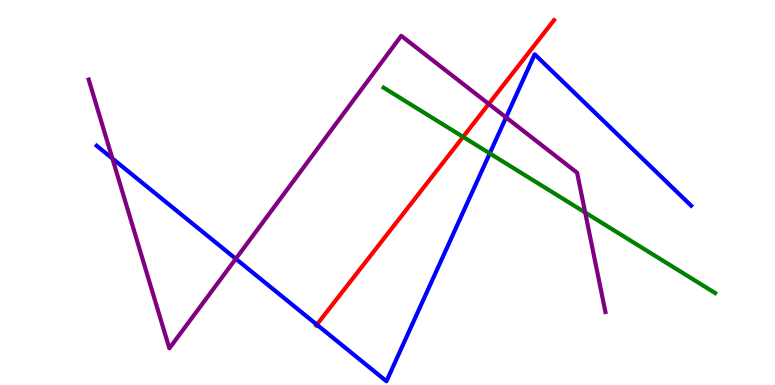[{'lines': ['blue', 'red'], 'intersections': [{'x': 4.09, 'y': 1.57}]}, {'lines': ['green', 'red'], 'intersections': [{'x': 5.98, 'y': 6.44}]}, {'lines': ['purple', 'red'], 'intersections': [{'x': 6.31, 'y': 7.3}]}, {'lines': ['blue', 'green'], 'intersections': [{'x': 6.32, 'y': 6.02}]}, {'lines': ['blue', 'purple'], 'intersections': [{'x': 1.45, 'y': 5.88}, {'x': 3.04, 'y': 3.28}, {'x': 6.53, 'y': 6.95}]}, {'lines': ['green', 'purple'], 'intersections': [{'x': 7.55, 'y': 4.48}]}]